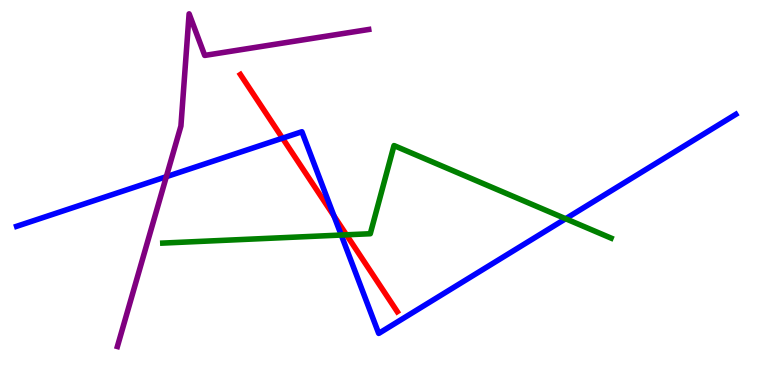[{'lines': ['blue', 'red'], 'intersections': [{'x': 3.65, 'y': 6.41}, {'x': 4.31, 'y': 4.39}]}, {'lines': ['green', 'red'], 'intersections': [{'x': 4.47, 'y': 3.9}]}, {'lines': ['purple', 'red'], 'intersections': []}, {'lines': ['blue', 'green'], 'intersections': [{'x': 4.4, 'y': 3.9}, {'x': 7.3, 'y': 4.32}]}, {'lines': ['blue', 'purple'], 'intersections': [{'x': 2.15, 'y': 5.41}]}, {'lines': ['green', 'purple'], 'intersections': []}]